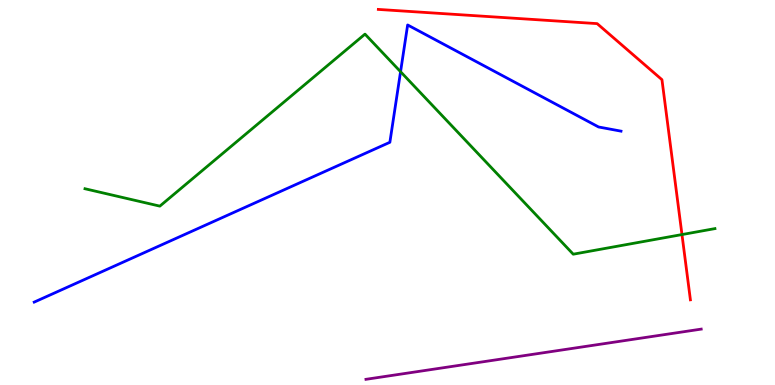[{'lines': ['blue', 'red'], 'intersections': []}, {'lines': ['green', 'red'], 'intersections': [{'x': 8.8, 'y': 3.91}]}, {'lines': ['purple', 'red'], 'intersections': []}, {'lines': ['blue', 'green'], 'intersections': [{'x': 5.17, 'y': 8.14}]}, {'lines': ['blue', 'purple'], 'intersections': []}, {'lines': ['green', 'purple'], 'intersections': []}]